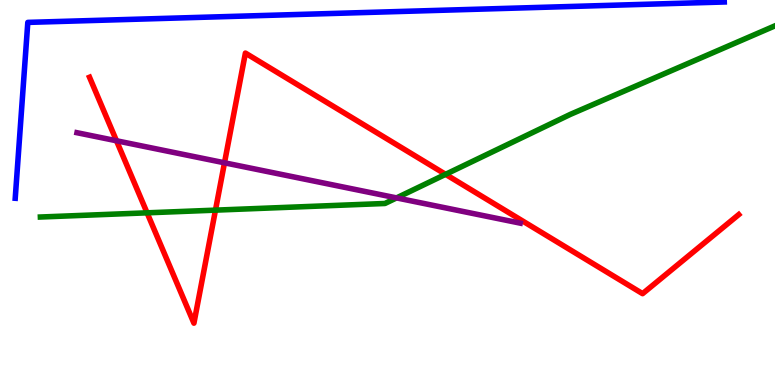[{'lines': ['blue', 'red'], 'intersections': []}, {'lines': ['green', 'red'], 'intersections': [{'x': 1.9, 'y': 4.47}, {'x': 2.78, 'y': 4.54}, {'x': 5.75, 'y': 5.47}]}, {'lines': ['purple', 'red'], 'intersections': [{'x': 1.5, 'y': 6.34}, {'x': 2.9, 'y': 5.77}]}, {'lines': ['blue', 'green'], 'intersections': []}, {'lines': ['blue', 'purple'], 'intersections': []}, {'lines': ['green', 'purple'], 'intersections': [{'x': 5.12, 'y': 4.86}]}]